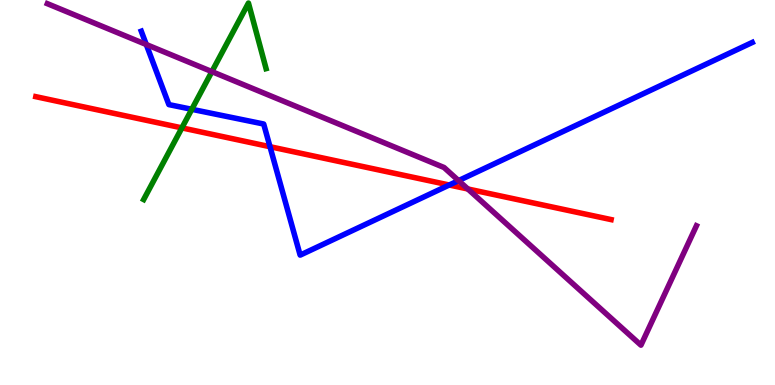[{'lines': ['blue', 'red'], 'intersections': [{'x': 3.48, 'y': 6.19}, {'x': 5.8, 'y': 5.19}]}, {'lines': ['green', 'red'], 'intersections': [{'x': 2.35, 'y': 6.68}]}, {'lines': ['purple', 'red'], 'intersections': [{'x': 6.04, 'y': 5.09}]}, {'lines': ['blue', 'green'], 'intersections': [{'x': 2.47, 'y': 7.16}]}, {'lines': ['blue', 'purple'], 'intersections': [{'x': 1.89, 'y': 8.84}, {'x': 5.92, 'y': 5.31}]}, {'lines': ['green', 'purple'], 'intersections': [{'x': 2.73, 'y': 8.14}]}]